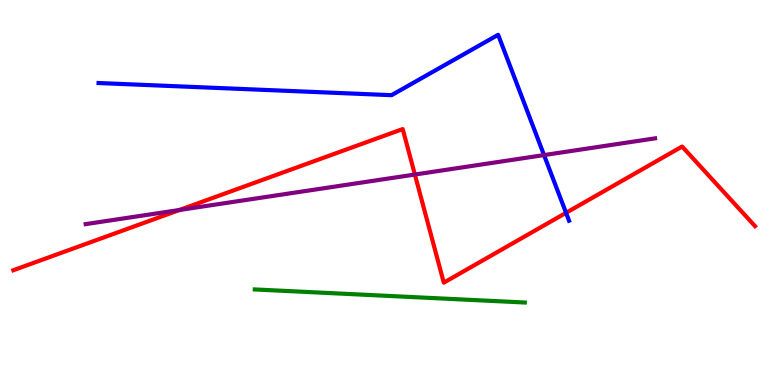[{'lines': ['blue', 'red'], 'intersections': [{'x': 7.3, 'y': 4.47}]}, {'lines': ['green', 'red'], 'intersections': []}, {'lines': ['purple', 'red'], 'intersections': [{'x': 2.32, 'y': 4.55}, {'x': 5.35, 'y': 5.47}]}, {'lines': ['blue', 'green'], 'intersections': []}, {'lines': ['blue', 'purple'], 'intersections': [{'x': 7.02, 'y': 5.97}]}, {'lines': ['green', 'purple'], 'intersections': []}]